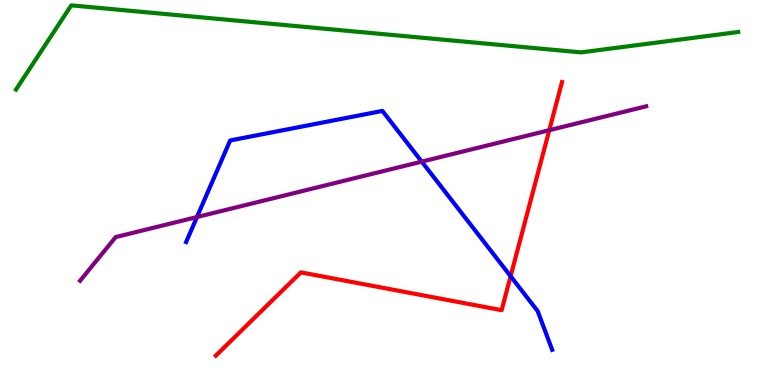[{'lines': ['blue', 'red'], 'intersections': [{'x': 6.59, 'y': 2.83}]}, {'lines': ['green', 'red'], 'intersections': []}, {'lines': ['purple', 'red'], 'intersections': [{'x': 7.09, 'y': 6.62}]}, {'lines': ['blue', 'green'], 'intersections': []}, {'lines': ['blue', 'purple'], 'intersections': [{'x': 2.54, 'y': 4.36}, {'x': 5.44, 'y': 5.8}]}, {'lines': ['green', 'purple'], 'intersections': []}]